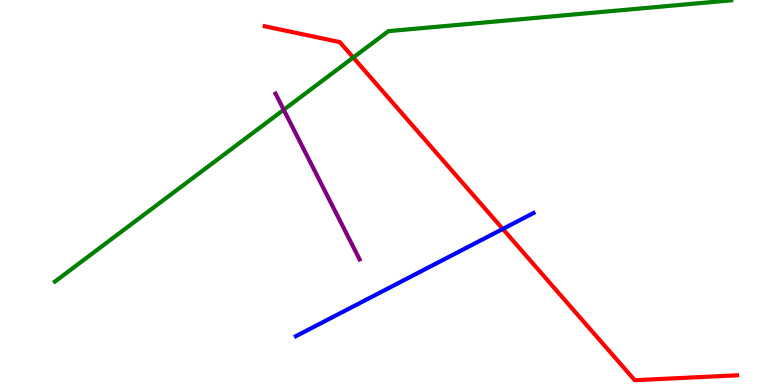[{'lines': ['blue', 'red'], 'intersections': [{'x': 6.49, 'y': 4.05}]}, {'lines': ['green', 'red'], 'intersections': [{'x': 4.56, 'y': 8.51}]}, {'lines': ['purple', 'red'], 'intersections': []}, {'lines': ['blue', 'green'], 'intersections': []}, {'lines': ['blue', 'purple'], 'intersections': []}, {'lines': ['green', 'purple'], 'intersections': [{'x': 3.66, 'y': 7.15}]}]